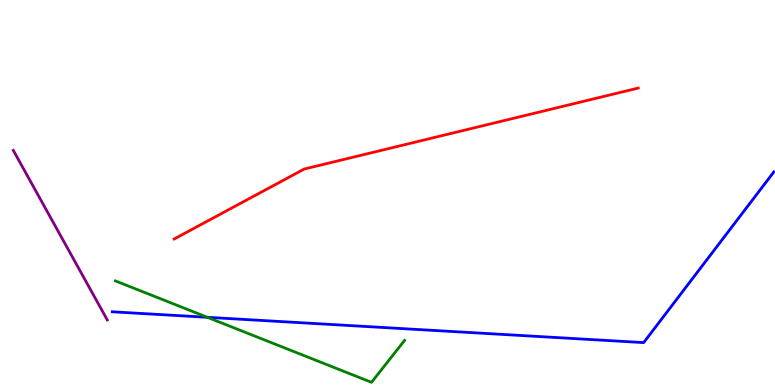[{'lines': ['blue', 'red'], 'intersections': []}, {'lines': ['green', 'red'], 'intersections': []}, {'lines': ['purple', 'red'], 'intersections': []}, {'lines': ['blue', 'green'], 'intersections': [{'x': 2.68, 'y': 1.76}]}, {'lines': ['blue', 'purple'], 'intersections': []}, {'lines': ['green', 'purple'], 'intersections': []}]